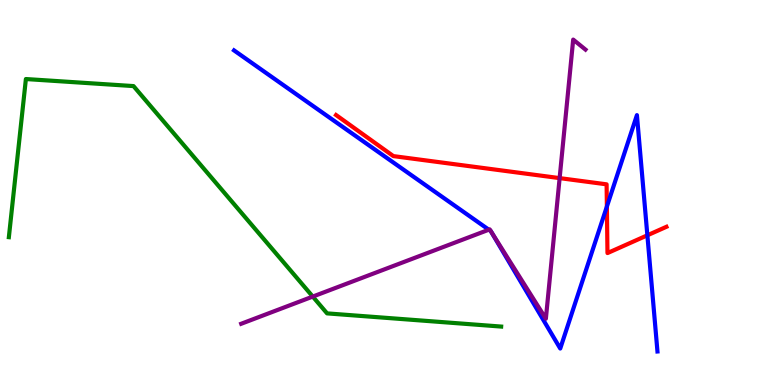[{'lines': ['blue', 'red'], 'intersections': [{'x': 7.83, 'y': 4.63}, {'x': 8.35, 'y': 3.89}]}, {'lines': ['green', 'red'], 'intersections': []}, {'lines': ['purple', 'red'], 'intersections': [{'x': 7.22, 'y': 5.37}]}, {'lines': ['blue', 'green'], 'intersections': []}, {'lines': ['blue', 'purple'], 'intersections': [{'x': 6.31, 'y': 4.03}, {'x': 6.33, 'y': 4.0}, {'x': 6.33, 'y': 3.99}]}, {'lines': ['green', 'purple'], 'intersections': [{'x': 4.04, 'y': 2.3}]}]